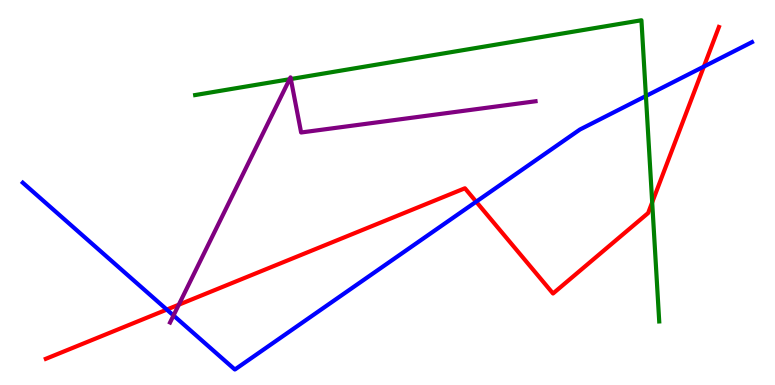[{'lines': ['blue', 'red'], 'intersections': [{'x': 2.15, 'y': 1.96}, {'x': 6.14, 'y': 4.76}, {'x': 9.08, 'y': 8.27}]}, {'lines': ['green', 'red'], 'intersections': [{'x': 8.42, 'y': 4.74}]}, {'lines': ['purple', 'red'], 'intersections': [{'x': 2.31, 'y': 2.09}]}, {'lines': ['blue', 'green'], 'intersections': [{'x': 8.33, 'y': 7.51}]}, {'lines': ['blue', 'purple'], 'intersections': [{'x': 2.24, 'y': 1.81}]}, {'lines': ['green', 'purple'], 'intersections': [{'x': 3.74, 'y': 7.94}, {'x': 3.75, 'y': 7.95}]}]